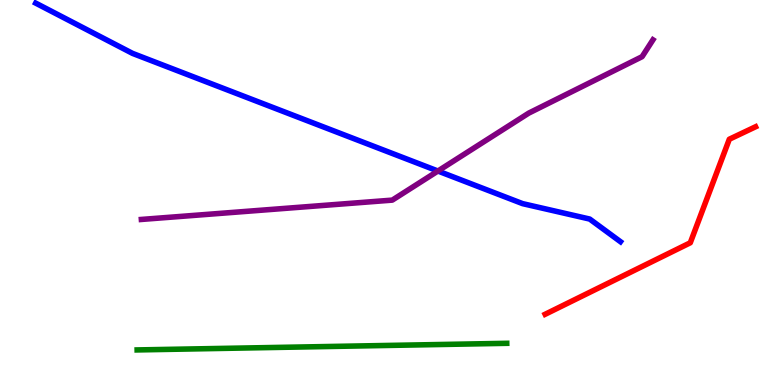[{'lines': ['blue', 'red'], 'intersections': []}, {'lines': ['green', 'red'], 'intersections': []}, {'lines': ['purple', 'red'], 'intersections': []}, {'lines': ['blue', 'green'], 'intersections': []}, {'lines': ['blue', 'purple'], 'intersections': [{'x': 5.65, 'y': 5.56}]}, {'lines': ['green', 'purple'], 'intersections': []}]